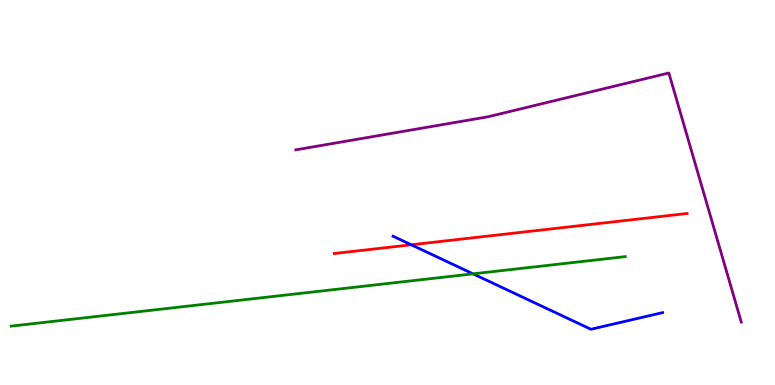[{'lines': ['blue', 'red'], 'intersections': [{'x': 5.31, 'y': 3.64}]}, {'lines': ['green', 'red'], 'intersections': []}, {'lines': ['purple', 'red'], 'intersections': []}, {'lines': ['blue', 'green'], 'intersections': [{'x': 6.1, 'y': 2.89}]}, {'lines': ['blue', 'purple'], 'intersections': []}, {'lines': ['green', 'purple'], 'intersections': []}]